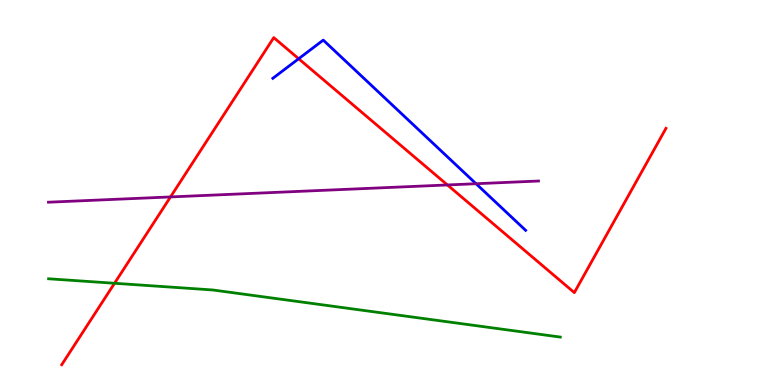[{'lines': ['blue', 'red'], 'intersections': [{'x': 3.85, 'y': 8.47}]}, {'lines': ['green', 'red'], 'intersections': [{'x': 1.48, 'y': 2.64}]}, {'lines': ['purple', 'red'], 'intersections': [{'x': 2.2, 'y': 4.88}, {'x': 5.77, 'y': 5.2}]}, {'lines': ['blue', 'green'], 'intersections': []}, {'lines': ['blue', 'purple'], 'intersections': [{'x': 6.14, 'y': 5.23}]}, {'lines': ['green', 'purple'], 'intersections': []}]